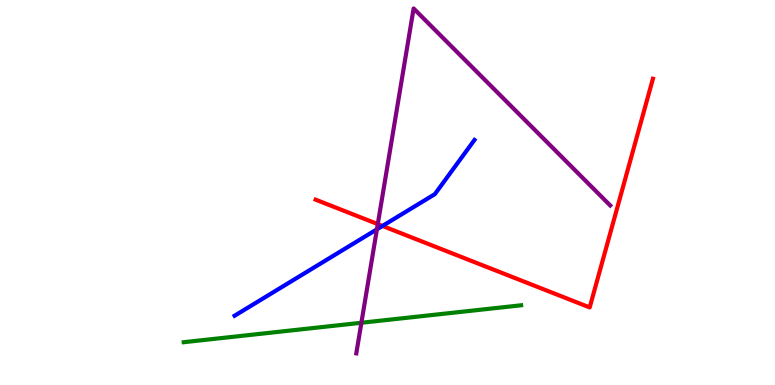[{'lines': ['blue', 'red'], 'intersections': [{'x': 4.94, 'y': 4.13}]}, {'lines': ['green', 'red'], 'intersections': []}, {'lines': ['purple', 'red'], 'intersections': [{'x': 4.87, 'y': 4.18}]}, {'lines': ['blue', 'green'], 'intersections': []}, {'lines': ['blue', 'purple'], 'intersections': [{'x': 4.86, 'y': 4.04}]}, {'lines': ['green', 'purple'], 'intersections': [{'x': 4.66, 'y': 1.62}]}]